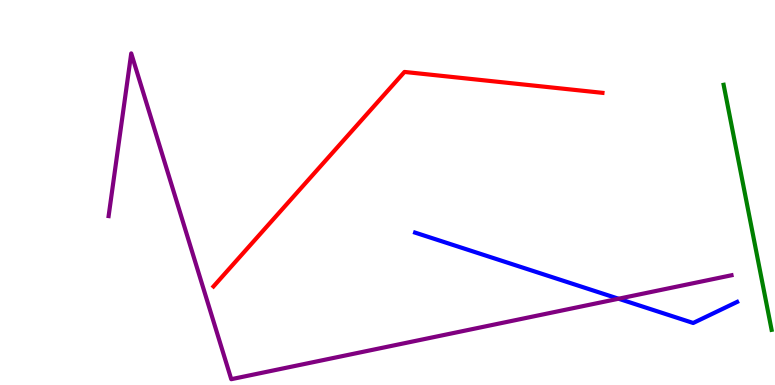[{'lines': ['blue', 'red'], 'intersections': []}, {'lines': ['green', 'red'], 'intersections': []}, {'lines': ['purple', 'red'], 'intersections': []}, {'lines': ['blue', 'green'], 'intersections': []}, {'lines': ['blue', 'purple'], 'intersections': [{'x': 7.98, 'y': 2.24}]}, {'lines': ['green', 'purple'], 'intersections': []}]